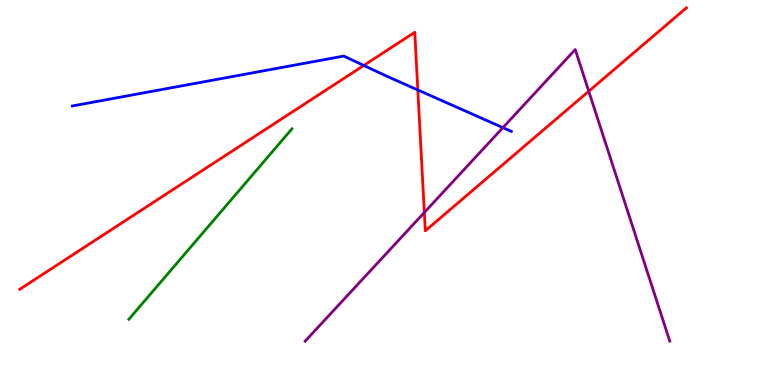[{'lines': ['blue', 'red'], 'intersections': [{'x': 4.69, 'y': 8.3}, {'x': 5.39, 'y': 7.66}]}, {'lines': ['green', 'red'], 'intersections': []}, {'lines': ['purple', 'red'], 'intersections': [{'x': 5.48, 'y': 4.48}, {'x': 7.6, 'y': 7.63}]}, {'lines': ['blue', 'green'], 'intersections': []}, {'lines': ['blue', 'purple'], 'intersections': [{'x': 6.49, 'y': 6.68}]}, {'lines': ['green', 'purple'], 'intersections': []}]